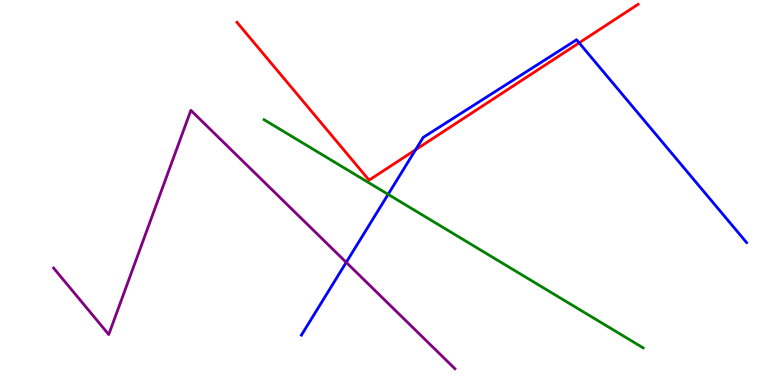[{'lines': ['blue', 'red'], 'intersections': [{'x': 5.36, 'y': 6.11}, {'x': 7.47, 'y': 8.89}]}, {'lines': ['green', 'red'], 'intersections': []}, {'lines': ['purple', 'red'], 'intersections': []}, {'lines': ['blue', 'green'], 'intersections': [{'x': 5.01, 'y': 4.95}]}, {'lines': ['blue', 'purple'], 'intersections': [{'x': 4.47, 'y': 3.19}]}, {'lines': ['green', 'purple'], 'intersections': []}]